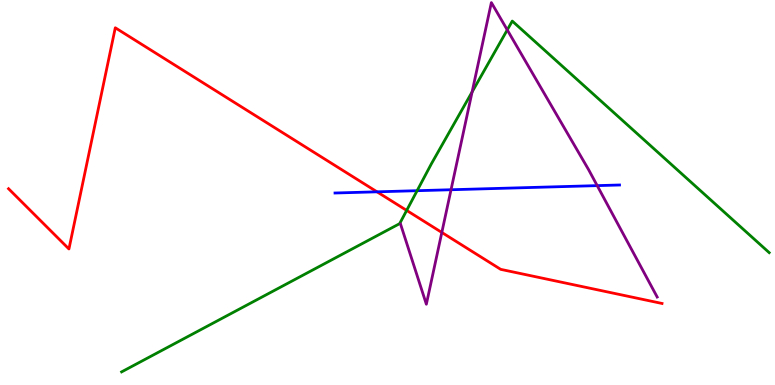[{'lines': ['blue', 'red'], 'intersections': [{'x': 4.86, 'y': 5.02}]}, {'lines': ['green', 'red'], 'intersections': [{'x': 5.25, 'y': 4.53}]}, {'lines': ['purple', 'red'], 'intersections': [{'x': 5.7, 'y': 3.96}]}, {'lines': ['blue', 'green'], 'intersections': [{'x': 5.38, 'y': 5.05}]}, {'lines': ['blue', 'purple'], 'intersections': [{'x': 5.82, 'y': 5.07}, {'x': 7.71, 'y': 5.18}]}, {'lines': ['green', 'purple'], 'intersections': [{'x': 6.09, 'y': 7.61}, {'x': 6.55, 'y': 9.22}]}]